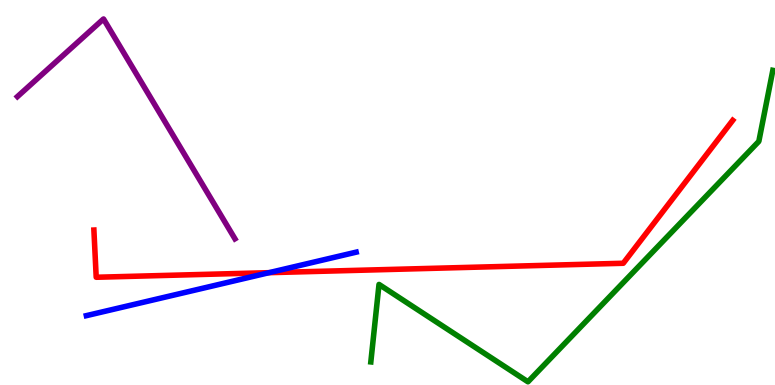[{'lines': ['blue', 'red'], 'intersections': [{'x': 3.47, 'y': 2.92}]}, {'lines': ['green', 'red'], 'intersections': []}, {'lines': ['purple', 'red'], 'intersections': []}, {'lines': ['blue', 'green'], 'intersections': []}, {'lines': ['blue', 'purple'], 'intersections': []}, {'lines': ['green', 'purple'], 'intersections': []}]